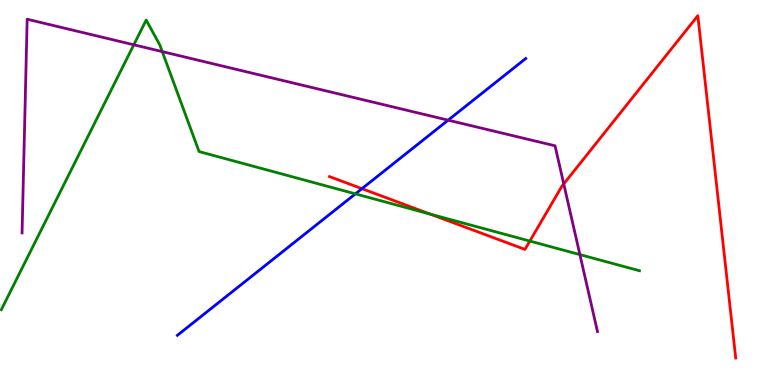[{'lines': ['blue', 'red'], 'intersections': [{'x': 4.67, 'y': 5.1}]}, {'lines': ['green', 'red'], 'intersections': [{'x': 5.55, 'y': 4.44}, {'x': 6.84, 'y': 3.74}]}, {'lines': ['purple', 'red'], 'intersections': [{'x': 7.27, 'y': 5.22}]}, {'lines': ['blue', 'green'], 'intersections': [{'x': 4.59, 'y': 4.96}]}, {'lines': ['blue', 'purple'], 'intersections': [{'x': 5.78, 'y': 6.88}]}, {'lines': ['green', 'purple'], 'intersections': [{'x': 1.73, 'y': 8.84}, {'x': 2.09, 'y': 8.66}, {'x': 7.48, 'y': 3.39}]}]